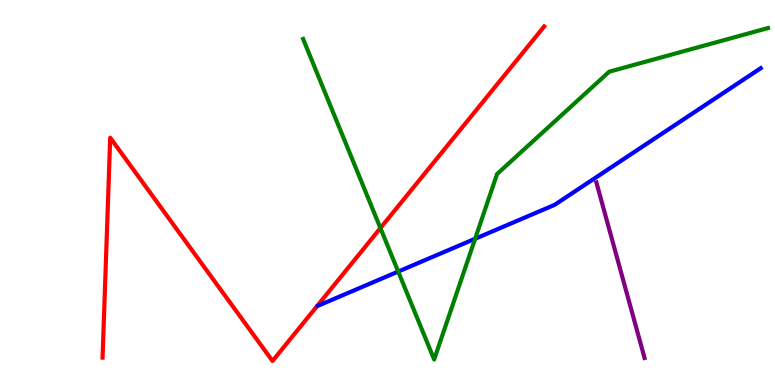[{'lines': ['blue', 'red'], 'intersections': []}, {'lines': ['green', 'red'], 'intersections': [{'x': 4.91, 'y': 4.08}]}, {'lines': ['purple', 'red'], 'intersections': []}, {'lines': ['blue', 'green'], 'intersections': [{'x': 5.14, 'y': 2.95}, {'x': 6.13, 'y': 3.8}]}, {'lines': ['blue', 'purple'], 'intersections': []}, {'lines': ['green', 'purple'], 'intersections': []}]